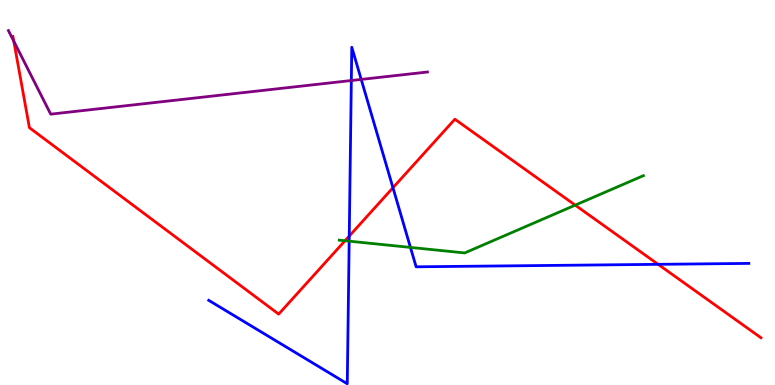[{'lines': ['blue', 'red'], 'intersections': [{'x': 4.51, 'y': 3.87}, {'x': 5.07, 'y': 5.12}, {'x': 8.49, 'y': 3.13}]}, {'lines': ['green', 'red'], 'intersections': [{'x': 4.45, 'y': 3.75}, {'x': 7.42, 'y': 4.67}]}, {'lines': ['purple', 'red'], 'intersections': [{'x': 0.178, 'y': 8.93}]}, {'lines': ['blue', 'green'], 'intersections': [{'x': 4.51, 'y': 3.74}, {'x': 5.3, 'y': 3.57}]}, {'lines': ['blue', 'purple'], 'intersections': [{'x': 4.53, 'y': 7.91}, {'x': 4.66, 'y': 7.94}]}, {'lines': ['green', 'purple'], 'intersections': []}]